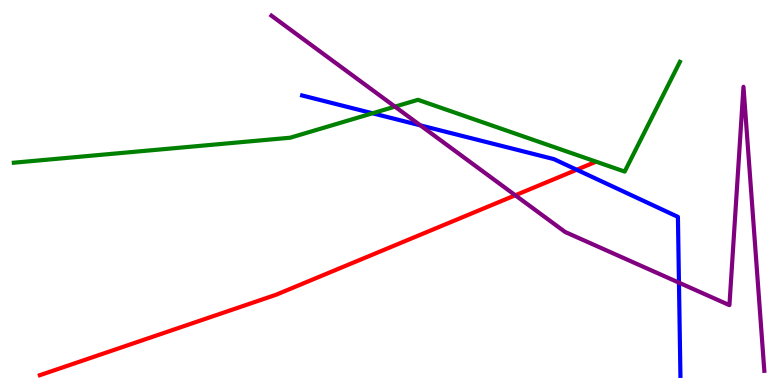[{'lines': ['blue', 'red'], 'intersections': [{'x': 7.44, 'y': 5.59}]}, {'lines': ['green', 'red'], 'intersections': []}, {'lines': ['purple', 'red'], 'intersections': [{'x': 6.65, 'y': 4.93}]}, {'lines': ['blue', 'green'], 'intersections': [{'x': 4.81, 'y': 7.06}]}, {'lines': ['blue', 'purple'], 'intersections': [{'x': 5.42, 'y': 6.74}, {'x': 8.76, 'y': 2.66}]}, {'lines': ['green', 'purple'], 'intersections': [{'x': 5.1, 'y': 7.23}]}]